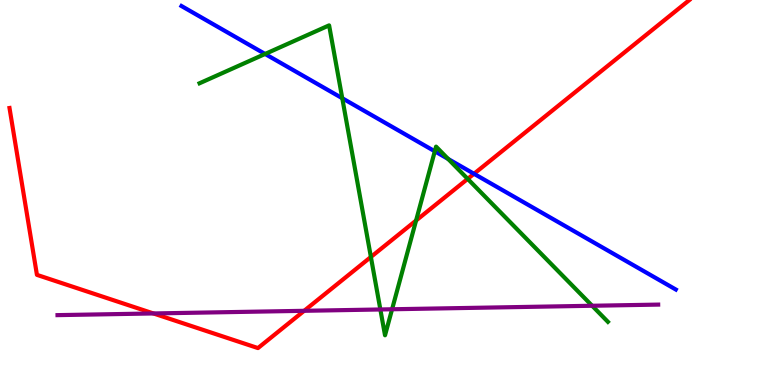[{'lines': ['blue', 'red'], 'intersections': [{'x': 6.12, 'y': 5.49}]}, {'lines': ['green', 'red'], 'intersections': [{'x': 4.79, 'y': 3.33}, {'x': 5.37, 'y': 4.27}, {'x': 6.03, 'y': 5.35}]}, {'lines': ['purple', 'red'], 'intersections': [{'x': 1.98, 'y': 1.86}, {'x': 3.92, 'y': 1.93}]}, {'lines': ['blue', 'green'], 'intersections': [{'x': 3.42, 'y': 8.6}, {'x': 4.42, 'y': 7.45}, {'x': 5.61, 'y': 6.07}, {'x': 5.78, 'y': 5.87}]}, {'lines': ['blue', 'purple'], 'intersections': []}, {'lines': ['green', 'purple'], 'intersections': [{'x': 4.91, 'y': 1.96}, {'x': 5.06, 'y': 1.97}, {'x': 7.64, 'y': 2.06}]}]